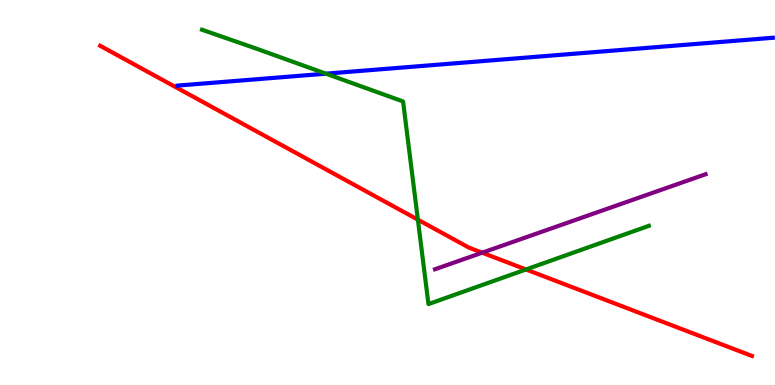[{'lines': ['blue', 'red'], 'intersections': []}, {'lines': ['green', 'red'], 'intersections': [{'x': 5.39, 'y': 4.29}, {'x': 6.79, 'y': 3.0}]}, {'lines': ['purple', 'red'], 'intersections': [{'x': 6.22, 'y': 3.44}]}, {'lines': ['blue', 'green'], 'intersections': [{'x': 4.21, 'y': 8.09}]}, {'lines': ['blue', 'purple'], 'intersections': []}, {'lines': ['green', 'purple'], 'intersections': []}]